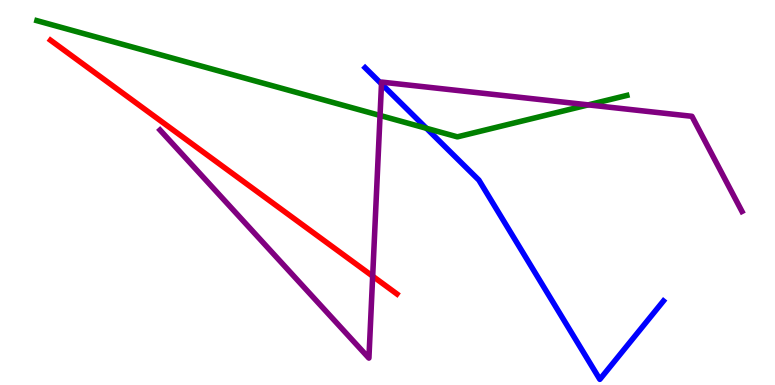[{'lines': ['blue', 'red'], 'intersections': []}, {'lines': ['green', 'red'], 'intersections': []}, {'lines': ['purple', 'red'], 'intersections': [{'x': 4.81, 'y': 2.83}]}, {'lines': ['blue', 'green'], 'intersections': [{'x': 5.5, 'y': 6.67}]}, {'lines': ['blue', 'purple'], 'intersections': [{'x': 4.92, 'y': 7.82}]}, {'lines': ['green', 'purple'], 'intersections': [{'x': 4.9, 'y': 7.0}, {'x': 7.59, 'y': 7.28}]}]